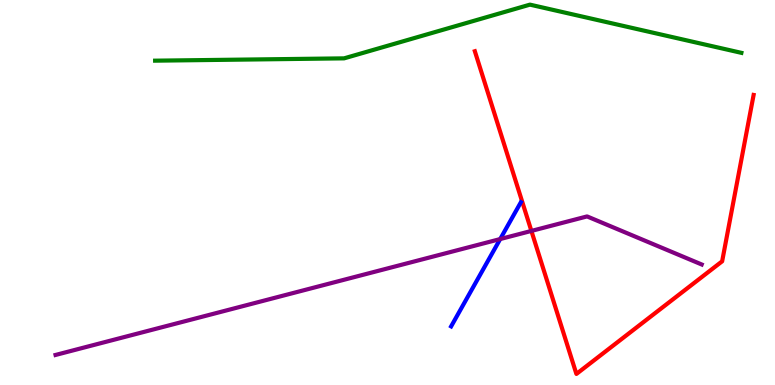[{'lines': ['blue', 'red'], 'intersections': []}, {'lines': ['green', 'red'], 'intersections': []}, {'lines': ['purple', 'red'], 'intersections': [{'x': 6.86, 'y': 4.0}]}, {'lines': ['blue', 'green'], 'intersections': []}, {'lines': ['blue', 'purple'], 'intersections': [{'x': 6.45, 'y': 3.79}]}, {'lines': ['green', 'purple'], 'intersections': []}]